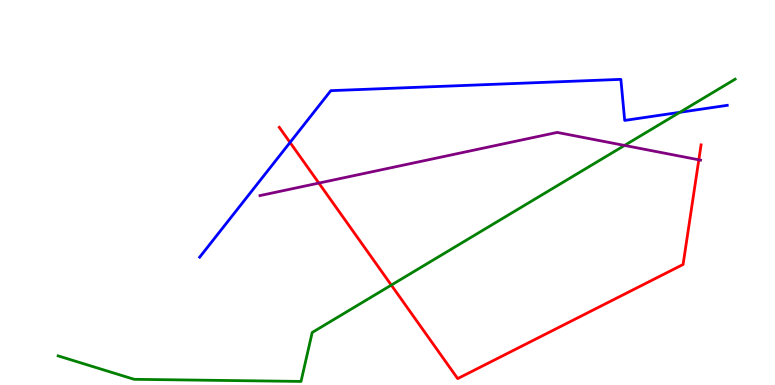[{'lines': ['blue', 'red'], 'intersections': [{'x': 3.74, 'y': 6.3}]}, {'lines': ['green', 'red'], 'intersections': [{'x': 5.05, 'y': 2.59}]}, {'lines': ['purple', 'red'], 'intersections': [{'x': 4.11, 'y': 5.24}, {'x': 9.02, 'y': 5.85}]}, {'lines': ['blue', 'green'], 'intersections': [{'x': 8.77, 'y': 7.08}]}, {'lines': ['blue', 'purple'], 'intersections': []}, {'lines': ['green', 'purple'], 'intersections': [{'x': 8.06, 'y': 6.22}]}]